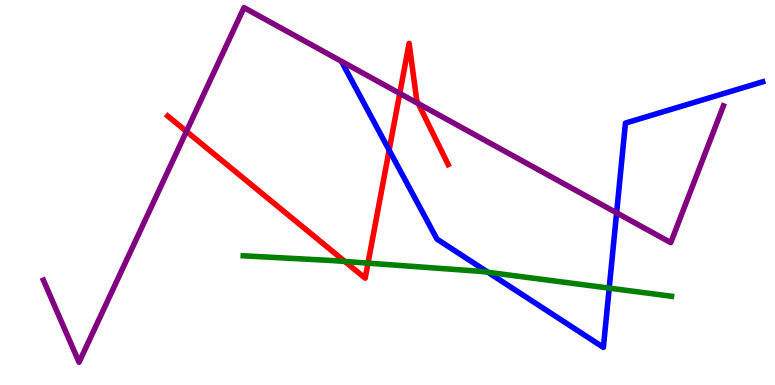[{'lines': ['blue', 'red'], 'intersections': [{'x': 5.02, 'y': 6.1}]}, {'lines': ['green', 'red'], 'intersections': [{'x': 4.45, 'y': 3.21}, {'x': 4.75, 'y': 3.17}]}, {'lines': ['purple', 'red'], 'intersections': [{'x': 2.41, 'y': 6.59}, {'x': 5.16, 'y': 7.57}, {'x': 5.4, 'y': 7.31}]}, {'lines': ['blue', 'green'], 'intersections': [{'x': 6.3, 'y': 2.93}, {'x': 7.86, 'y': 2.52}]}, {'lines': ['blue', 'purple'], 'intersections': [{'x': 7.96, 'y': 4.47}]}, {'lines': ['green', 'purple'], 'intersections': []}]